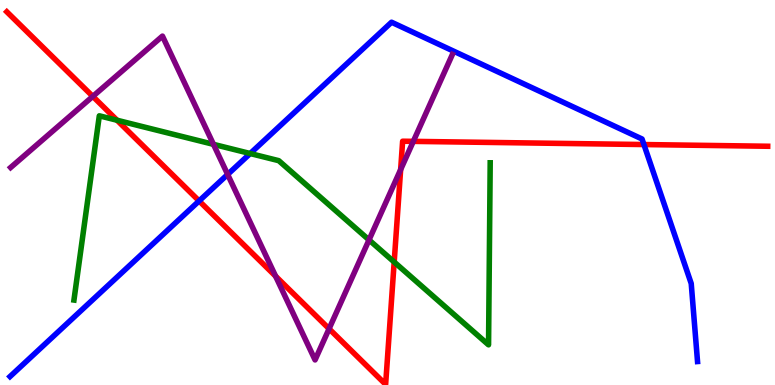[{'lines': ['blue', 'red'], 'intersections': [{'x': 2.57, 'y': 4.78}, {'x': 8.31, 'y': 6.25}]}, {'lines': ['green', 'red'], 'intersections': [{'x': 1.51, 'y': 6.88}, {'x': 5.09, 'y': 3.19}]}, {'lines': ['purple', 'red'], 'intersections': [{'x': 1.2, 'y': 7.5}, {'x': 3.56, 'y': 2.83}, {'x': 4.25, 'y': 1.46}, {'x': 5.17, 'y': 5.6}, {'x': 5.33, 'y': 6.33}]}, {'lines': ['blue', 'green'], 'intersections': [{'x': 3.23, 'y': 6.01}]}, {'lines': ['blue', 'purple'], 'intersections': [{'x': 2.94, 'y': 5.47}]}, {'lines': ['green', 'purple'], 'intersections': [{'x': 2.75, 'y': 6.25}, {'x': 4.76, 'y': 3.77}]}]